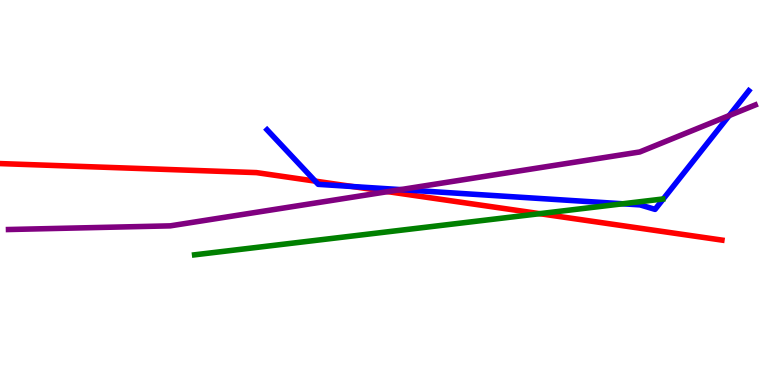[{'lines': ['blue', 'red'], 'intersections': [{'x': 4.07, 'y': 5.3}, {'x': 4.55, 'y': 5.16}]}, {'lines': ['green', 'red'], 'intersections': [{'x': 6.96, 'y': 4.45}]}, {'lines': ['purple', 'red'], 'intersections': [{'x': 5.0, 'y': 5.02}]}, {'lines': ['blue', 'green'], 'intersections': [{'x': 8.03, 'y': 4.71}]}, {'lines': ['blue', 'purple'], 'intersections': [{'x': 5.17, 'y': 5.08}, {'x': 9.41, 'y': 7.0}]}, {'lines': ['green', 'purple'], 'intersections': []}]